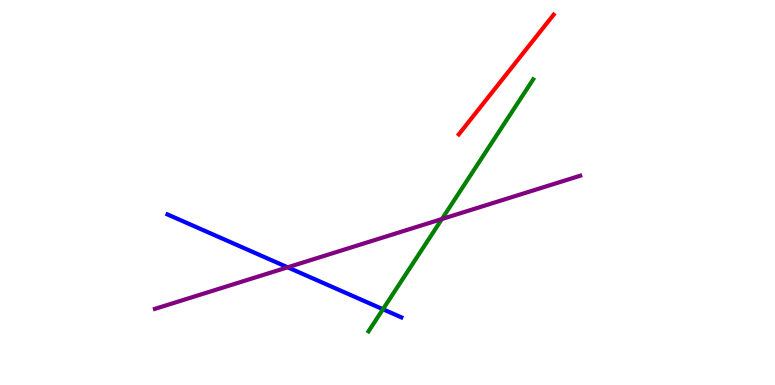[{'lines': ['blue', 'red'], 'intersections': []}, {'lines': ['green', 'red'], 'intersections': []}, {'lines': ['purple', 'red'], 'intersections': []}, {'lines': ['blue', 'green'], 'intersections': [{'x': 4.94, 'y': 1.97}]}, {'lines': ['blue', 'purple'], 'intersections': [{'x': 3.71, 'y': 3.06}]}, {'lines': ['green', 'purple'], 'intersections': [{'x': 5.7, 'y': 4.31}]}]